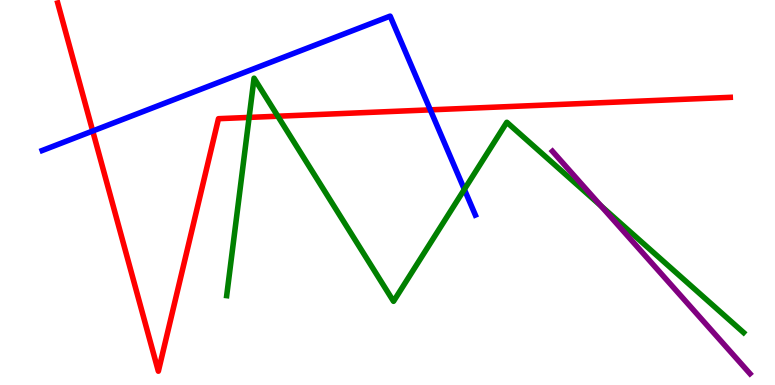[{'lines': ['blue', 'red'], 'intersections': [{'x': 1.2, 'y': 6.6}, {'x': 5.55, 'y': 7.15}]}, {'lines': ['green', 'red'], 'intersections': [{'x': 3.21, 'y': 6.95}, {'x': 3.58, 'y': 6.98}]}, {'lines': ['purple', 'red'], 'intersections': []}, {'lines': ['blue', 'green'], 'intersections': [{'x': 5.99, 'y': 5.08}]}, {'lines': ['blue', 'purple'], 'intersections': []}, {'lines': ['green', 'purple'], 'intersections': [{'x': 7.75, 'y': 4.65}]}]